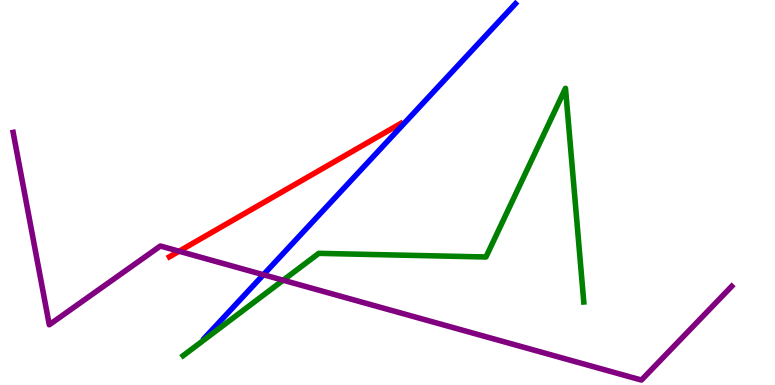[{'lines': ['blue', 'red'], 'intersections': []}, {'lines': ['green', 'red'], 'intersections': []}, {'lines': ['purple', 'red'], 'intersections': [{'x': 2.31, 'y': 3.47}]}, {'lines': ['blue', 'green'], 'intersections': []}, {'lines': ['blue', 'purple'], 'intersections': [{'x': 3.4, 'y': 2.86}]}, {'lines': ['green', 'purple'], 'intersections': [{'x': 3.65, 'y': 2.72}]}]